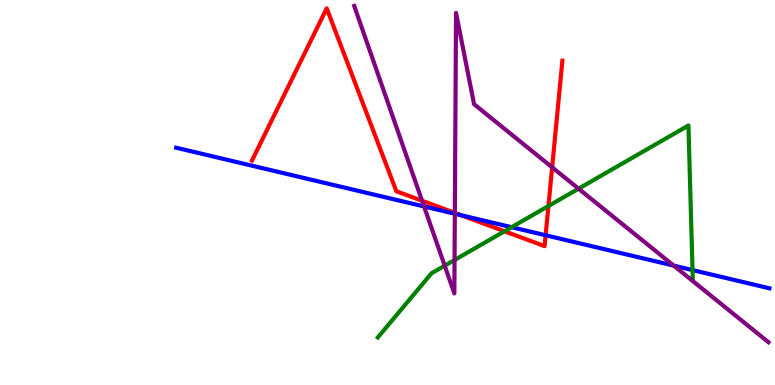[{'lines': ['blue', 'red'], 'intersections': [{'x': 5.95, 'y': 4.41}, {'x': 7.04, 'y': 3.89}]}, {'lines': ['green', 'red'], 'intersections': [{'x': 6.51, 'y': 3.99}, {'x': 7.08, 'y': 4.65}]}, {'lines': ['purple', 'red'], 'intersections': [{'x': 5.45, 'y': 4.79}, {'x': 5.87, 'y': 4.47}, {'x': 7.12, 'y': 5.65}]}, {'lines': ['blue', 'green'], 'intersections': [{'x': 6.6, 'y': 4.1}, {'x': 8.94, 'y': 2.98}]}, {'lines': ['blue', 'purple'], 'intersections': [{'x': 5.47, 'y': 4.64}, {'x': 5.87, 'y': 4.45}, {'x': 8.69, 'y': 3.1}]}, {'lines': ['green', 'purple'], 'intersections': [{'x': 5.74, 'y': 3.1}, {'x': 5.87, 'y': 3.25}, {'x': 7.47, 'y': 5.1}]}]